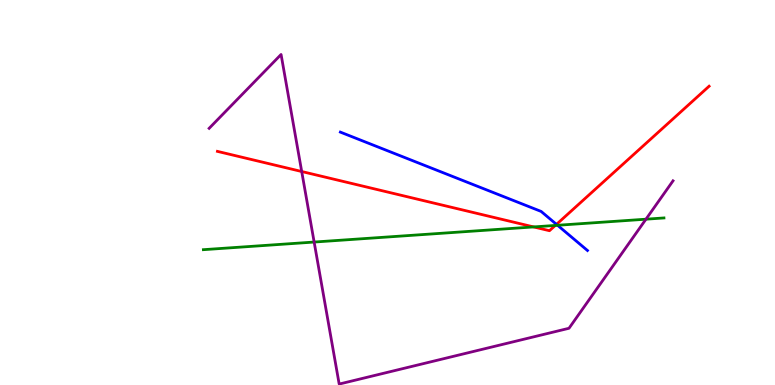[{'lines': ['blue', 'red'], 'intersections': [{'x': 7.18, 'y': 4.17}]}, {'lines': ['green', 'red'], 'intersections': [{'x': 6.89, 'y': 4.11}, {'x': 7.17, 'y': 4.14}]}, {'lines': ['purple', 'red'], 'intersections': [{'x': 3.89, 'y': 5.55}]}, {'lines': ['blue', 'green'], 'intersections': [{'x': 7.19, 'y': 4.15}]}, {'lines': ['blue', 'purple'], 'intersections': []}, {'lines': ['green', 'purple'], 'intersections': [{'x': 4.05, 'y': 3.71}, {'x': 8.34, 'y': 4.31}]}]